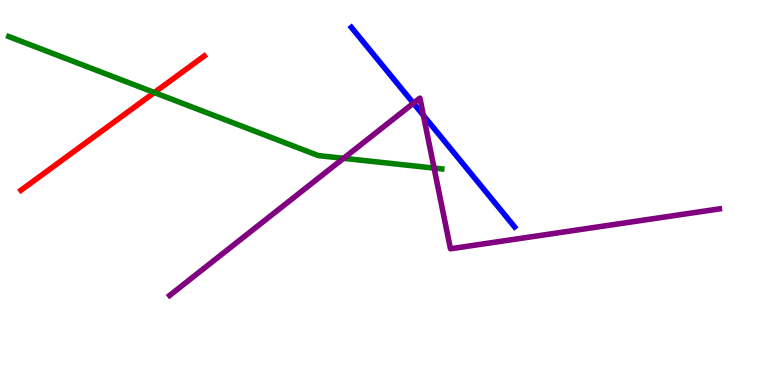[{'lines': ['blue', 'red'], 'intersections': []}, {'lines': ['green', 'red'], 'intersections': [{'x': 1.99, 'y': 7.6}]}, {'lines': ['purple', 'red'], 'intersections': []}, {'lines': ['blue', 'green'], 'intersections': []}, {'lines': ['blue', 'purple'], 'intersections': [{'x': 5.33, 'y': 7.32}, {'x': 5.46, 'y': 7.0}]}, {'lines': ['green', 'purple'], 'intersections': [{'x': 4.43, 'y': 5.89}, {'x': 5.6, 'y': 5.63}]}]